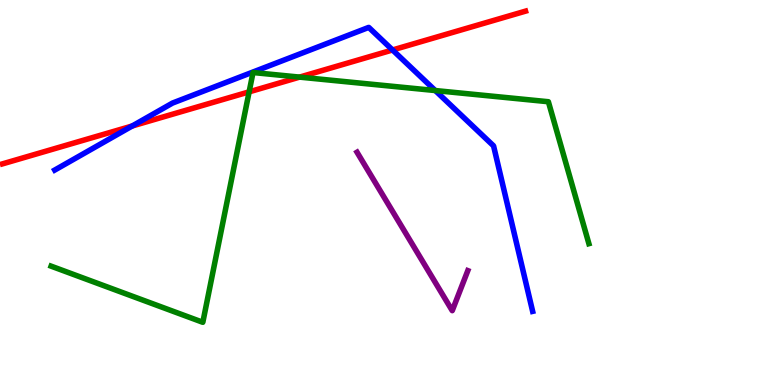[{'lines': ['blue', 'red'], 'intersections': [{'x': 1.71, 'y': 6.73}, {'x': 5.07, 'y': 8.7}]}, {'lines': ['green', 'red'], 'intersections': [{'x': 3.21, 'y': 7.61}, {'x': 3.87, 'y': 8.0}]}, {'lines': ['purple', 'red'], 'intersections': []}, {'lines': ['blue', 'green'], 'intersections': [{'x': 5.62, 'y': 7.65}]}, {'lines': ['blue', 'purple'], 'intersections': []}, {'lines': ['green', 'purple'], 'intersections': []}]